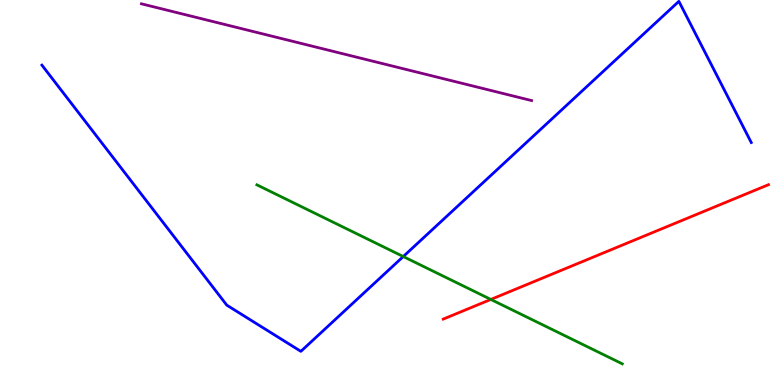[{'lines': ['blue', 'red'], 'intersections': []}, {'lines': ['green', 'red'], 'intersections': [{'x': 6.33, 'y': 2.22}]}, {'lines': ['purple', 'red'], 'intersections': []}, {'lines': ['blue', 'green'], 'intersections': [{'x': 5.2, 'y': 3.34}]}, {'lines': ['blue', 'purple'], 'intersections': []}, {'lines': ['green', 'purple'], 'intersections': []}]